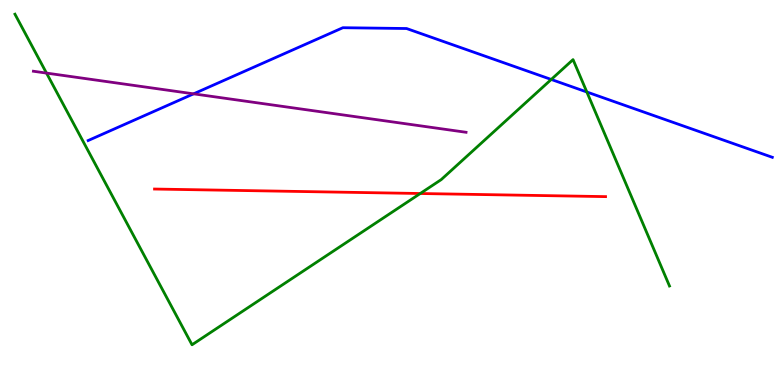[{'lines': ['blue', 'red'], 'intersections': []}, {'lines': ['green', 'red'], 'intersections': [{'x': 5.42, 'y': 4.97}]}, {'lines': ['purple', 'red'], 'intersections': []}, {'lines': ['blue', 'green'], 'intersections': [{'x': 7.11, 'y': 7.94}, {'x': 7.57, 'y': 7.61}]}, {'lines': ['blue', 'purple'], 'intersections': [{'x': 2.5, 'y': 7.56}]}, {'lines': ['green', 'purple'], 'intersections': [{'x': 0.6, 'y': 8.1}]}]